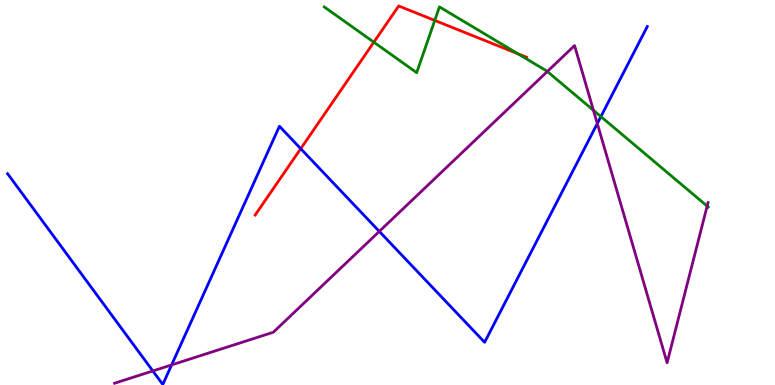[{'lines': ['blue', 'red'], 'intersections': [{'x': 3.88, 'y': 6.14}]}, {'lines': ['green', 'red'], 'intersections': [{'x': 4.82, 'y': 8.9}, {'x': 5.61, 'y': 9.47}, {'x': 6.68, 'y': 8.6}]}, {'lines': ['purple', 'red'], 'intersections': []}, {'lines': ['blue', 'green'], 'intersections': [{'x': 7.75, 'y': 6.97}]}, {'lines': ['blue', 'purple'], 'intersections': [{'x': 1.97, 'y': 0.365}, {'x': 2.21, 'y': 0.522}, {'x': 4.89, 'y': 3.99}, {'x': 7.71, 'y': 6.79}]}, {'lines': ['green', 'purple'], 'intersections': [{'x': 7.06, 'y': 8.14}, {'x': 7.66, 'y': 7.13}, {'x': 9.12, 'y': 4.65}]}]